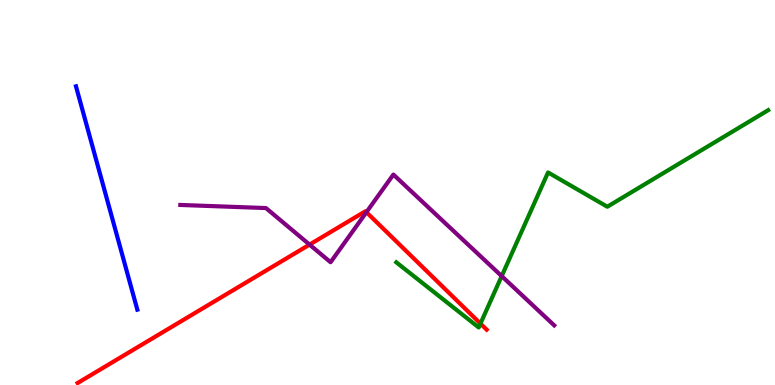[{'lines': ['blue', 'red'], 'intersections': []}, {'lines': ['green', 'red'], 'intersections': [{'x': 6.2, 'y': 1.59}]}, {'lines': ['purple', 'red'], 'intersections': [{'x': 3.99, 'y': 3.65}, {'x': 4.73, 'y': 4.49}]}, {'lines': ['blue', 'green'], 'intersections': []}, {'lines': ['blue', 'purple'], 'intersections': []}, {'lines': ['green', 'purple'], 'intersections': [{'x': 6.47, 'y': 2.83}]}]